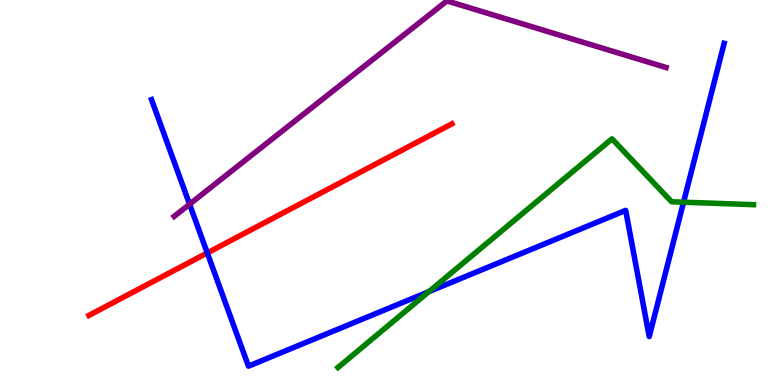[{'lines': ['blue', 'red'], 'intersections': [{'x': 2.67, 'y': 3.43}]}, {'lines': ['green', 'red'], 'intersections': []}, {'lines': ['purple', 'red'], 'intersections': []}, {'lines': ['blue', 'green'], 'intersections': [{'x': 5.53, 'y': 2.42}, {'x': 8.82, 'y': 4.75}]}, {'lines': ['blue', 'purple'], 'intersections': [{'x': 2.45, 'y': 4.7}]}, {'lines': ['green', 'purple'], 'intersections': []}]